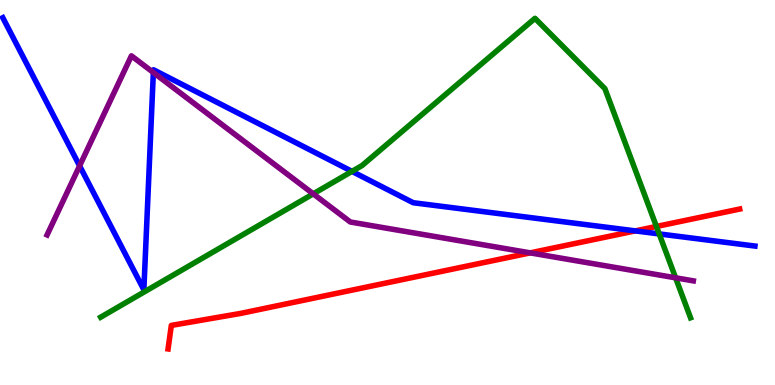[{'lines': ['blue', 'red'], 'intersections': [{'x': 8.2, 'y': 4.0}]}, {'lines': ['green', 'red'], 'intersections': [{'x': 8.47, 'y': 4.12}]}, {'lines': ['purple', 'red'], 'intersections': [{'x': 6.84, 'y': 3.43}]}, {'lines': ['blue', 'green'], 'intersections': [{'x': 4.54, 'y': 5.55}, {'x': 8.51, 'y': 3.92}]}, {'lines': ['blue', 'purple'], 'intersections': [{'x': 1.03, 'y': 5.69}, {'x': 1.98, 'y': 8.12}]}, {'lines': ['green', 'purple'], 'intersections': [{'x': 4.04, 'y': 4.96}, {'x': 8.72, 'y': 2.78}]}]